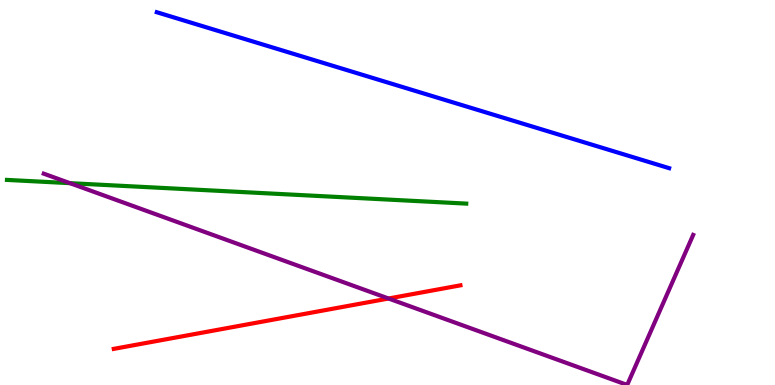[{'lines': ['blue', 'red'], 'intersections': []}, {'lines': ['green', 'red'], 'intersections': []}, {'lines': ['purple', 'red'], 'intersections': [{'x': 5.01, 'y': 2.25}]}, {'lines': ['blue', 'green'], 'intersections': []}, {'lines': ['blue', 'purple'], 'intersections': []}, {'lines': ['green', 'purple'], 'intersections': [{'x': 0.902, 'y': 5.24}]}]